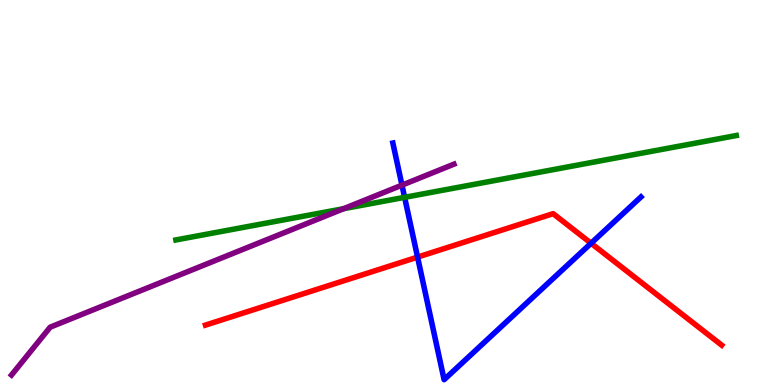[{'lines': ['blue', 'red'], 'intersections': [{'x': 5.39, 'y': 3.32}, {'x': 7.63, 'y': 3.68}]}, {'lines': ['green', 'red'], 'intersections': []}, {'lines': ['purple', 'red'], 'intersections': []}, {'lines': ['blue', 'green'], 'intersections': [{'x': 5.22, 'y': 4.87}]}, {'lines': ['blue', 'purple'], 'intersections': [{'x': 5.19, 'y': 5.19}]}, {'lines': ['green', 'purple'], 'intersections': [{'x': 4.43, 'y': 4.58}]}]